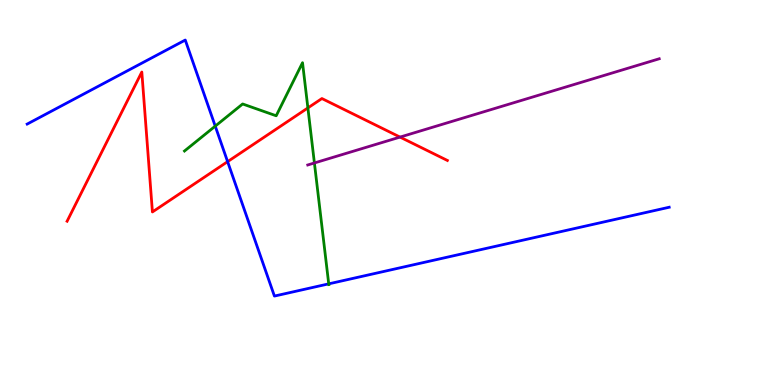[{'lines': ['blue', 'red'], 'intersections': [{'x': 2.94, 'y': 5.8}]}, {'lines': ['green', 'red'], 'intersections': [{'x': 3.97, 'y': 7.2}]}, {'lines': ['purple', 'red'], 'intersections': [{'x': 5.16, 'y': 6.44}]}, {'lines': ['blue', 'green'], 'intersections': [{'x': 2.78, 'y': 6.72}, {'x': 4.24, 'y': 2.63}]}, {'lines': ['blue', 'purple'], 'intersections': []}, {'lines': ['green', 'purple'], 'intersections': [{'x': 4.06, 'y': 5.77}]}]